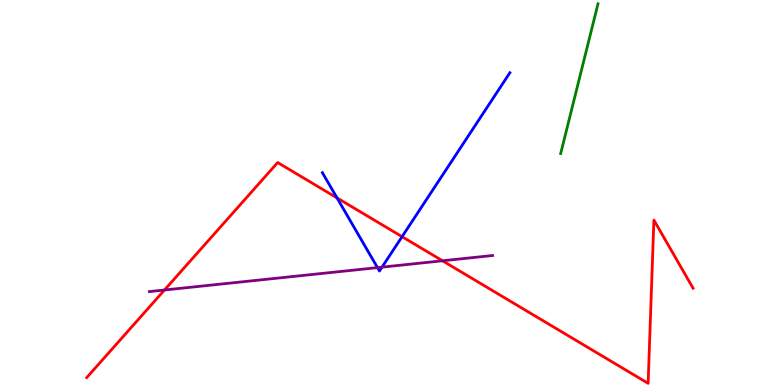[{'lines': ['blue', 'red'], 'intersections': [{'x': 4.35, 'y': 4.86}, {'x': 5.19, 'y': 3.85}]}, {'lines': ['green', 'red'], 'intersections': []}, {'lines': ['purple', 'red'], 'intersections': [{'x': 2.12, 'y': 2.47}, {'x': 5.71, 'y': 3.23}]}, {'lines': ['blue', 'green'], 'intersections': []}, {'lines': ['blue', 'purple'], 'intersections': [{'x': 4.87, 'y': 3.05}, {'x': 4.93, 'y': 3.06}]}, {'lines': ['green', 'purple'], 'intersections': []}]